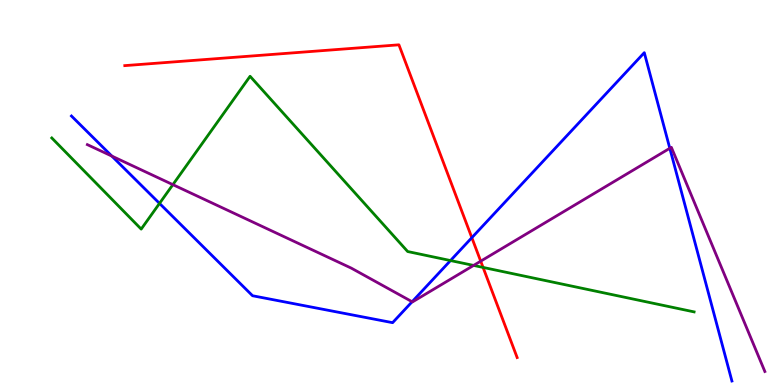[{'lines': ['blue', 'red'], 'intersections': [{'x': 6.09, 'y': 3.83}]}, {'lines': ['green', 'red'], 'intersections': [{'x': 6.23, 'y': 3.05}]}, {'lines': ['purple', 'red'], 'intersections': [{'x': 6.2, 'y': 3.22}]}, {'lines': ['blue', 'green'], 'intersections': [{'x': 2.06, 'y': 4.72}, {'x': 5.81, 'y': 3.23}]}, {'lines': ['blue', 'purple'], 'intersections': [{'x': 1.44, 'y': 5.95}, {'x': 5.32, 'y': 2.16}, {'x': 8.64, 'y': 6.15}]}, {'lines': ['green', 'purple'], 'intersections': [{'x': 2.23, 'y': 5.2}, {'x': 6.11, 'y': 3.11}]}]